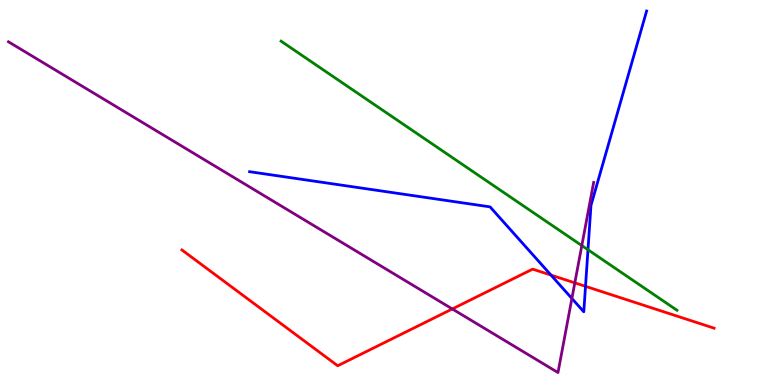[{'lines': ['blue', 'red'], 'intersections': [{'x': 7.11, 'y': 2.85}, {'x': 7.55, 'y': 2.56}]}, {'lines': ['green', 'red'], 'intersections': []}, {'lines': ['purple', 'red'], 'intersections': [{'x': 5.84, 'y': 1.98}, {'x': 7.42, 'y': 2.65}]}, {'lines': ['blue', 'green'], 'intersections': [{'x': 7.59, 'y': 3.51}]}, {'lines': ['blue', 'purple'], 'intersections': [{'x': 7.38, 'y': 2.25}]}, {'lines': ['green', 'purple'], 'intersections': [{'x': 7.51, 'y': 3.62}]}]